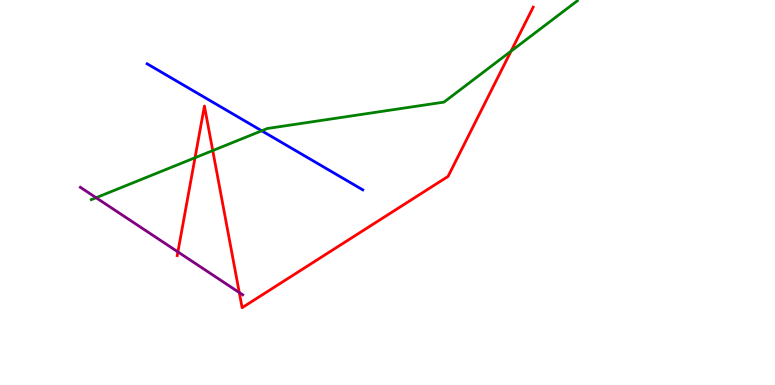[{'lines': ['blue', 'red'], 'intersections': []}, {'lines': ['green', 'red'], 'intersections': [{'x': 2.52, 'y': 5.9}, {'x': 2.75, 'y': 6.09}, {'x': 6.59, 'y': 8.67}]}, {'lines': ['purple', 'red'], 'intersections': [{'x': 2.3, 'y': 3.46}, {'x': 3.09, 'y': 2.4}]}, {'lines': ['blue', 'green'], 'intersections': [{'x': 3.38, 'y': 6.6}]}, {'lines': ['blue', 'purple'], 'intersections': []}, {'lines': ['green', 'purple'], 'intersections': [{'x': 1.24, 'y': 4.86}]}]